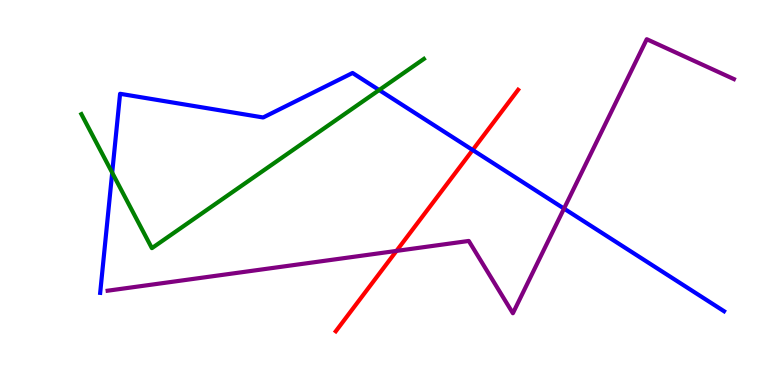[{'lines': ['blue', 'red'], 'intersections': [{'x': 6.1, 'y': 6.1}]}, {'lines': ['green', 'red'], 'intersections': []}, {'lines': ['purple', 'red'], 'intersections': [{'x': 5.12, 'y': 3.48}]}, {'lines': ['blue', 'green'], 'intersections': [{'x': 1.45, 'y': 5.51}, {'x': 4.89, 'y': 7.66}]}, {'lines': ['blue', 'purple'], 'intersections': [{'x': 7.28, 'y': 4.58}]}, {'lines': ['green', 'purple'], 'intersections': []}]